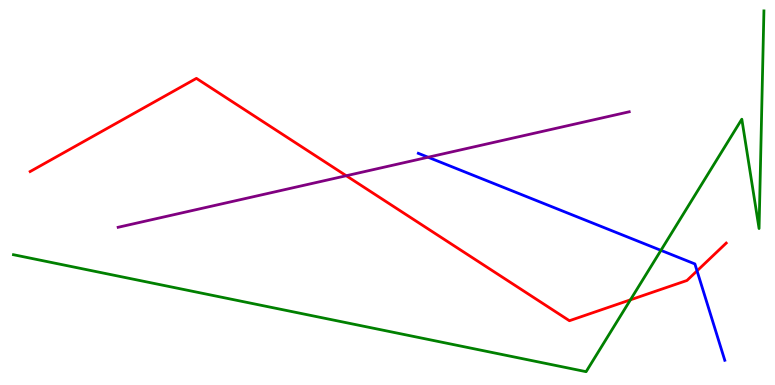[{'lines': ['blue', 'red'], 'intersections': [{'x': 8.99, 'y': 2.96}]}, {'lines': ['green', 'red'], 'intersections': [{'x': 8.13, 'y': 2.21}]}, {'lines': ['purple', 'red'], 'intersections': [{'x': 4.47, 'y': 5.44}]}, {'lines': ['blue', 'green'], 'intersections': [{'x': 8.53, 'y': 3.5}]}, {'lines': ['blue', 'purple'], 'intersections': [{'x': 5.52, 'y': 5.92}]}, {'lines': ['green', 'purple'], 'intersections': []}]